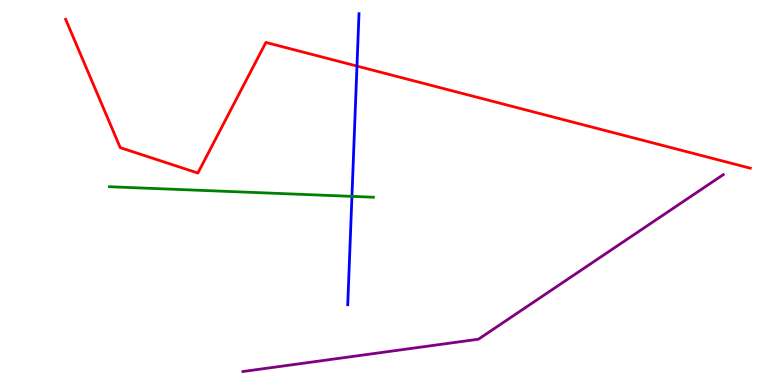[{'lines': ['blue', 'red'], 'intersections': [{'x': 4.61, 'y': 8.28}]}, {'lines': ['green', 'red'], 'intersections': []}, {'lines': ['purple', 'red'], 'intersections': []}, {'lines': ['blue', 'green'], 'intersections': [{'x': 4.54, 'y': 4.9}]}, {'lines': ['blue', 'purple'], 'intersections': []}, {'lines': ['green', 'purple'], 'intersections': []}]